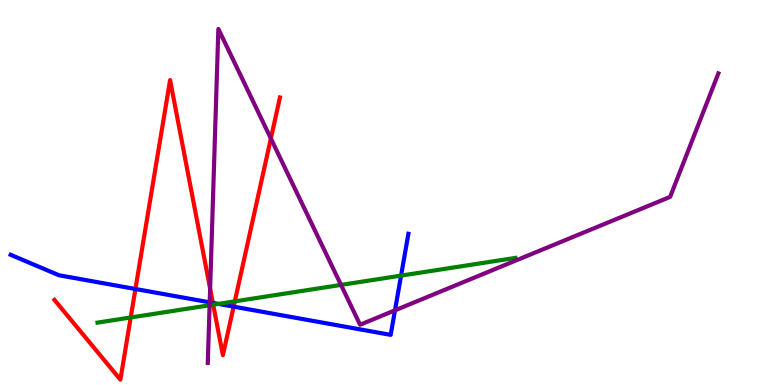[{'lines': ['blue', 'red'], 'intersections': [{'x': 1.75, 'y': 2.49}, {'x': 2.75, 'y': 2.13}, {'x': 3.01, 'y': 2.04}]}, {'lines': ['green', 'red'], 'intersections': [{'x': 1.69, 'y': 1.75}, {'x': 2.75, 'y': 2.09}, {'x': 3.03, 'y': 2.17}]}, {'lines': ['purple', 'red'], 'intersections': [{'x': 2.71, 'y': 2.5}, {'x': 3.5, 'y': 6.4}]}, {'lines': ['blue', 'green'], 'intersections': [{'x': 2.82, 'y': 2.11}, {'x': 5.18, 'y': 2.84}]}, {'lines': ['blue', 'purple'], 'intersections': [{'x': 2.71, 'y': 2.15}, {'x': 5.1, 'y': 1.94}]}, {'lines': ['green', 'purple'], 'intersections': [{'x': 2.7, 'y': 2.07}, {'x': 4.4, 'y': 2.6}]}]